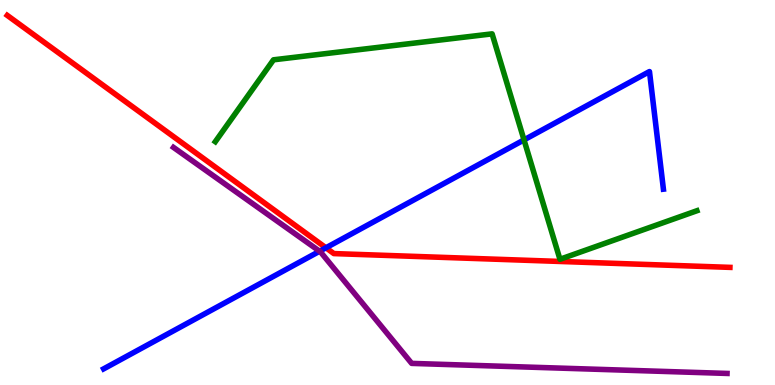[{'lines': ['blue', 'red'], 'intersections': [{'x': 4.21, 'y': 3.56}]}, {'lines': ['green', 'red'], 'intersections': []}, {'lines': ['purple', 'red'], 'intersections': []}, {'lines': ['blue', 'green'], 'intersections': [{'x': 6.76, 'y': 6.37}]}, {'lines': ['blue', 'purple'], 'intersections': [{'x': 4.12, 'y': 3.47}]}, {'lines': ['green', 'purple'], 'intersections': []}]